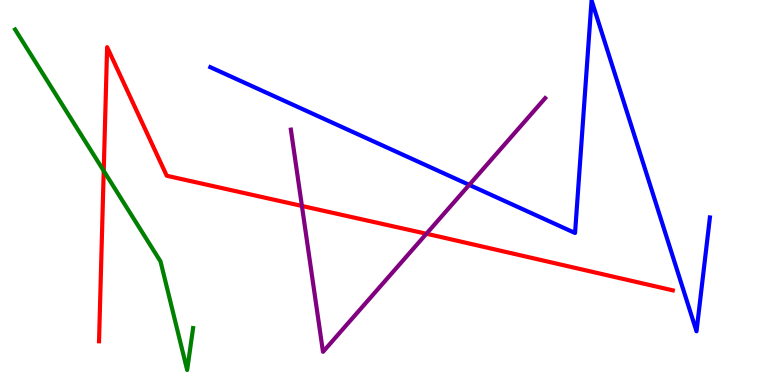[{'lines': ['blue', 'red'], 'intersections': []}, {'lines': ['green', 'red'], 'intersections': [{'x': 1.34, 'y': 5.56}]}, {'lines': ['purple', 'red'], 'intersections': [{'x': 3.9, 'y': 4.65}, {'x': 5.5, 'y': 3.93}]}, {'lines': ['blue', 'green'], 'intersections': []}, {'lines': ['blue', 'purple'], 'intersections': [{'x': 6.05, 'y': 5.2}]}, {'lines': ['green', 'purple'], 'intersections': []}]